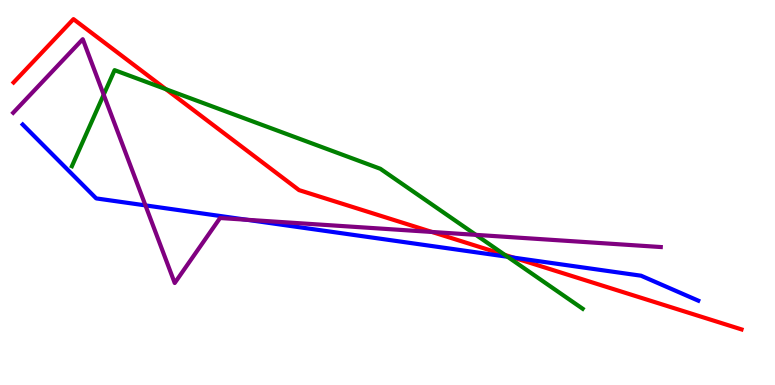[{'lines': ['blue', 'red'], 'intersections': [{'x': 6.62, 'y': 3.31}]}, {'lines': ['green', 'red'], 'intersections': [{'x': 2.14, 'y': 7.68}, {'x': 6.51, 'y': 3.38}]}, {'lines': ['purple', 'red'], 'intersections': [{'x': 5.57, 'y': 3.97}]}, {'lines': ['blue', 'green'], 'intersections': [{'x': 6.55, 'y': 3.33}]}, {'lines': ['blue', 'purple'], 'intersections': [{'x': 1.88, 'y': 4.67}, {'x': 3.18, 'y': 4.29}]}, {'lines': ['green', 'purple'], 'intersections': [{'x': 1.34, 'y': 7.54}, {'x': 6.14, 'y': 3.9}]}]